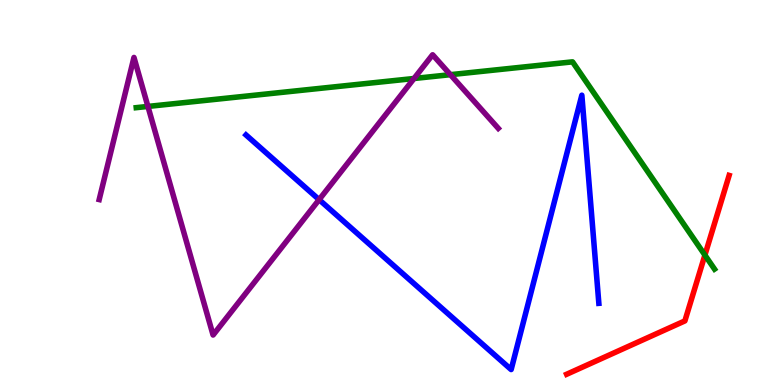[{'lines': ['blue', 'red'], 'intersections': []}, {'lines': ['green', 'red'], 'intersections': [{'x': 9.1, 'y': 3.37}]}, {'lines': ['purple', 'red'], 'intersections': []}, {'lines': ['blue', 'green'], 'intersections': []}, {'lines': ['blue', 'purple'], 'intersections': [{'x': 4.12, 'y': 4.81}]}, {'lines': ['green', 'purple'], 'intersections': [{'x': 1.91, 'y': 7.24}, {'x': 5.34, 'y': 7.96}, {'x': 5.81, 'y': 8.06}]}]